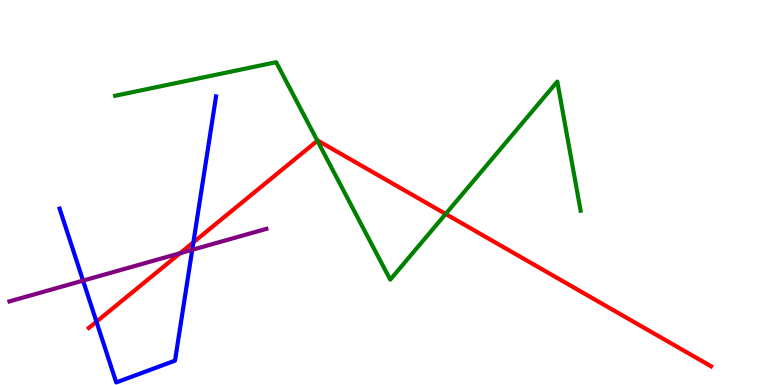[{'lines': ['blue', 'red'], 'intersections': [{'x': 1.24, 'y': 1.64}, {'x': 2.5, 'y': 3.71}]}, {'lines': ['green', 'red'], 'intersections': [{'x': 4.1, 'y': 6.34}, {'x': 5.75, 'y': 4.44}]}, {'lines': ['purple', 'red'], 'intersections': [{'x': 2.32, 'y': 3.42}]}, {'lines': ['blue', 'green'], 'intersections': []}, {'lines': ['blue', 'purple'], 'intersections': [{'x': 1.07, 'y': 2.71}, {'x': 2.48, 'y': 3.51}]}, {'lines': ['green', 'purple'], 'intersections': []}]